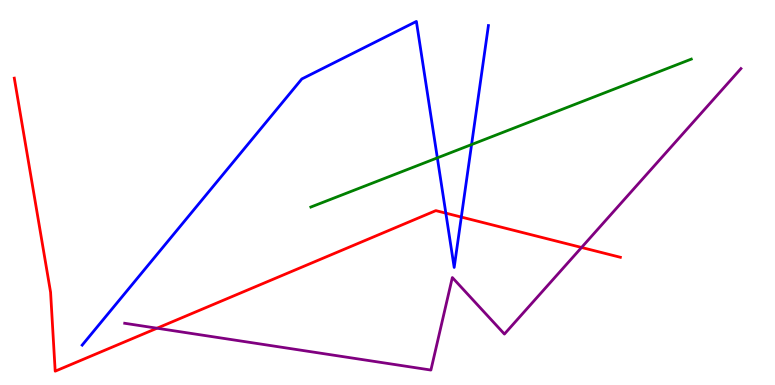[{'lines': ['blue', 'red'], 'intersections': [{'x': 5.75, 'y': 4.46}, {'x': 5.95, 'y': 4.36}]}, {'lines': ['green', 'red'], 'intersections': []}, {'lines': ['purple', 'red'], 'intersections': [{'x': 2.03, 'y': 1.47}, {'x': 7.5, 'y': 3.57}]}, {'lines': ['blue', 'green'], 'intersections': [{'x': 5.64, 'y': 5.9}, {'x': 6.08, 'y': 6.25}]}, {'lines': ['blue', 'purple'], 'intersections': []}, {'lines': ['green', 'purple'], 'intersections': []}]